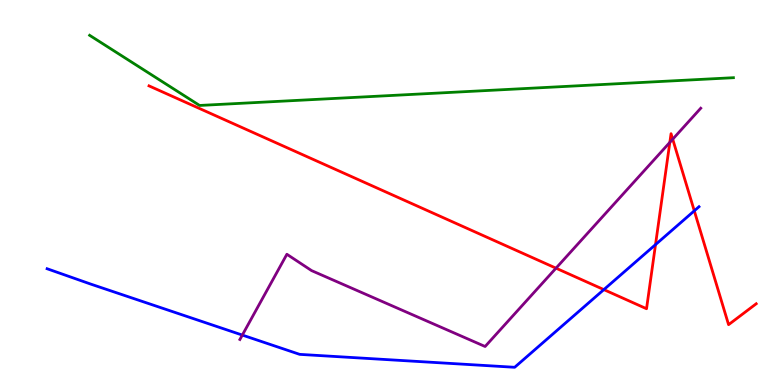[{'lines': ['blue', 'red'], 'intersections': [{'x': 7.79, 'y': 2.48}, {'x': 8.46, 'y': 3.65}, {'x': 8.96, 'y': 4.52}]}, {'lines': ['green', 'red'], 'intersections': []}, {'lines': ['purple', 'red'], 'intersections': [{'x': 7.17, 'y': 3.03}, {'x': 8.64, 'y': 6.3}, {'x': 8.68, 'y': 6.38}]}, {'lines': ['blue', 'green'], 'intersections': []}, {'lines': ['blue', 'purple'], 'intersections': [{'x': 3.13, 'y': 1.3}]}, {'lines': ['green', 'purple'], 'intersections': []}]